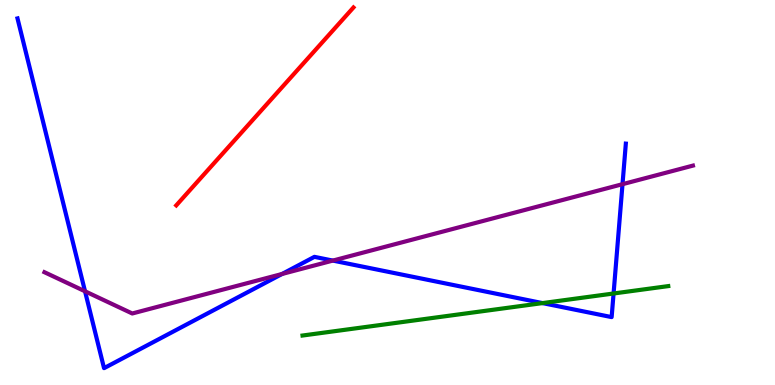[{'lines': ['blue', 'red'], 'intersections': []}, {'lines': ['green', 'red'], 'intersections': []}, {'lines': ['purple', 'red'], 'intersections': []}, {'lines': ['blue', 'green'], 'intersections': [{'x': 7.0, 'y': 2.13}, {'x': 7.92, 'y': 2.38}]}, {'lines': ['blue', 'purple'], 'intersections': [{'x': 1.1, 'y': 2.43}, {'x': 3.64, 'y': 2.88}, {'x': 4.29, 'y': 3.23}, {'x': 8.03, 'y': 5.22}]}, {'lines': ['green', 'purple'], 'intersections': []}]